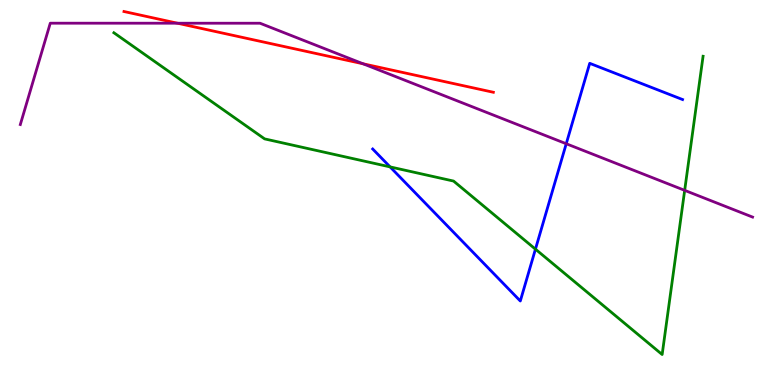[{'lines': ['blue', 'red'], 'intersections': []}, {'lines': ['green', 'red'], 'intersections': []}, {'lines': ['purple', 'red'], 'intersections': [{'x': 2.29, 'y': 9.4}, {'x': 4.69, 'y': 8.34}]}, {'lines': ['blue', 'green'], 'intersections': [{'x': 5.03, 'y': 5.67}, {'x': 6.91, 'y': 3.53}]}, {'lines': ['blue', 'purple'], 'intersections': [{'x': 7.31, 'y': 6.27}]}, {'lines': ['green', 'purple'], 'intersections': [{'x': 8.83, 'y': 5.06}]}]